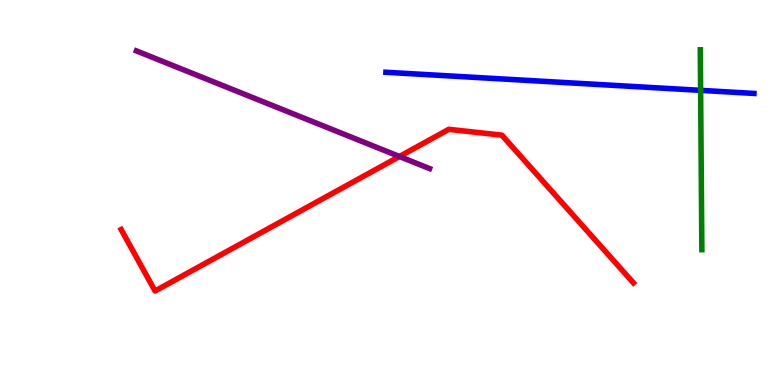[{'lines': ['blue', 'red'], 'intersections': []}, {'lines': ['green', 'red'], 'intersections': []}, {'lines': ['purple', 'red'], 'intersections': [{'x': 5.15, 'y': 5.94}]}, {'lines': ['blue', 'green'], 'intersections': [{'x': 9.04, 'y': 7.65}]}, {'lines': ['blue', 'purple'], 'intersections': []}, {'lines': ['green', 'purple'], 'intersections': []}]